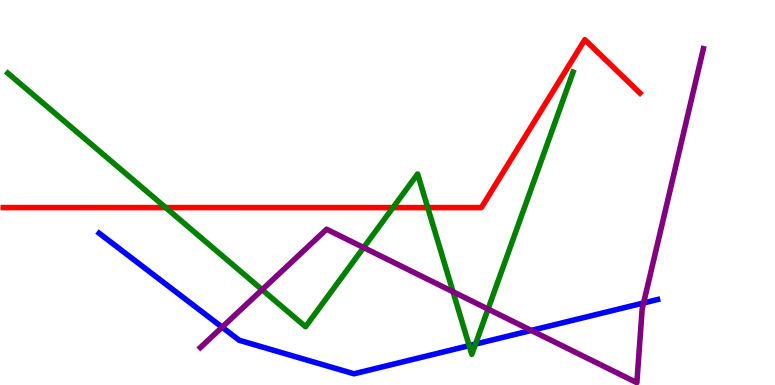[{'lines': ['blue', 'red'], 'intersections': []}, {'lines': ['green', 'red'], 'intersections': [{'x': 2.14, 'y': 4.61}, {'x': 5.07, 'y': 4.61}, {'x': 5.52, 'y': 4.61}]}, {'lines': ['purple', 'red'], 'intersections': []}, {'lines': ['blue', 'green'], 'intersections': [{'x': 6.05, 'y': 1.02}, {'x': 6.14, 'y': 1.06}]}, {'lines': ['blue', 'purple'], 'intersections': [{'x': 2.87, 'y': 1.5}, {'x': 6.85, 'y': 1.42}, {'x': 8.3, 'y': 2.13}]}, {'lines': ['green', 'purple'], 'intersections': [{'x': 3.38, 'y': 2.48}, {'x': 4.69, 'y': 3.57}, {'x': 5.85, 'y': 2.42}, {'x': 6.3, 'y': 1.97}]}]